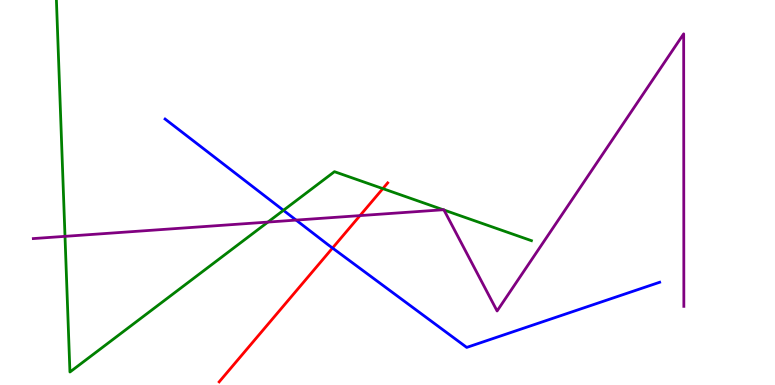[{'lines': ['blue', 'red'], 'intersections': [{'x': 4.29, 'y': 3.56}]}, {'lines': ['green', 'red'], 'intersections': [{'x': 4.94, 'y': 5.1}]}, {'lines': ['purple', 'red'], 'intersections': [{'x': 4.65, 'y': 4.4}]}, {'lines': ['blue', 'green'], 'intersections': [{'x': 3.66, 'y': 4.54}]}, {'lines': ['blue', 'purple'], 'intersections': [{'x': 3.82, 'y': 4.28}]}, {'lines': ['green', 'purple'], 'intersections': [{'x': 0.839, 'y': 3.86}, {'x': 3.46, 'y': 4.23}, {'x': 5.72, 'y': 4.55}, {'x': 5.73, 'y': 4.54}]}]